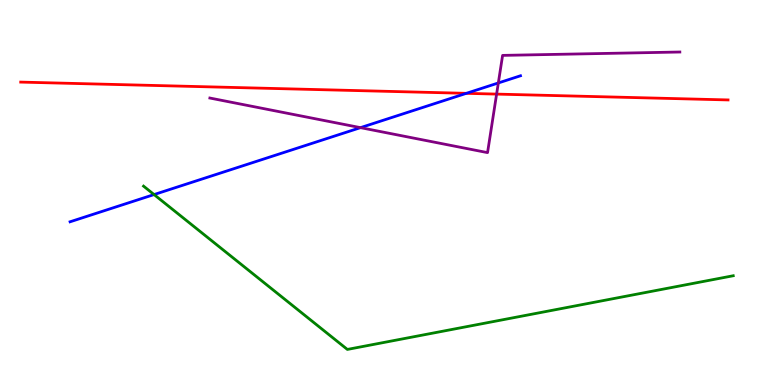[{'lines': ['blue', 'red'], 'intersections': [{'x': 6.02, 'y': 7.58}]}, {'lines': ['green', 'red'], 'intersections': []}, {'lines': ['purple', 'red'], 'intersections': [{'x': 6.41, 'y': 7.56}]}, {'lines': ['blue', 'green'], 'intersections': [{'x': 1.99, 'y': 4.95}]}, {'lines': ['blue', 'purple'], 'intersections': [{'x': 4.65, 'y': 6.68}, {'x': 6.43, 'y': 7.85}]}, {'lines': ['green', 'purple'], 'intersections': []}]